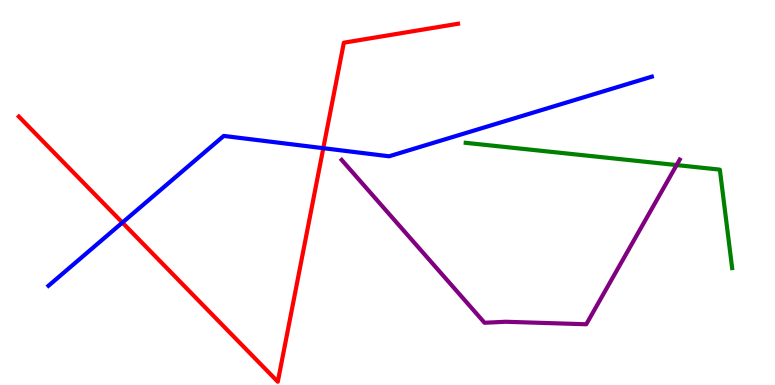[{'lines': ['blue', 'red'], 'intersections': [{'x': 1.58, 'y': 4.22}, {'x': 4.17, 'y': 6.15}]}, {'lines': ['green', 'red'], 'intersections': []}, {'lines': ['purple', 'red'], 'intersections': []}, {'lines': ['blue', 'green'], 'intersections': []}, {'lines': ['blue', 'purple'], 'intersections': []}, {'lines': ['green', 'purple'], 'intersections': [{'x': 8.73, 'y': 5.71}]}]